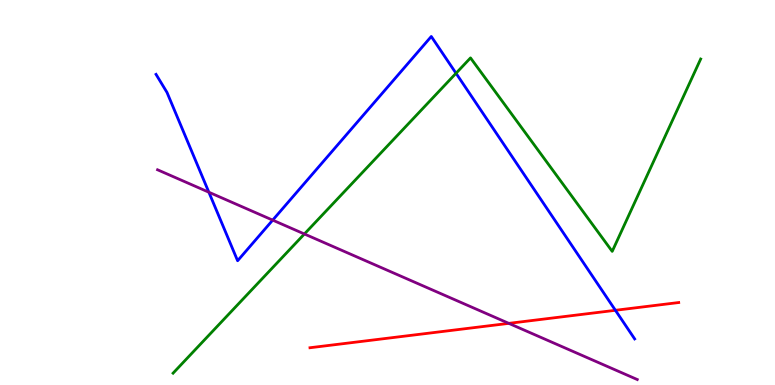[{'lines': ['blue', 'red'], 'intersections': [{'x': 7.94, 'y': 1.94}]}, {'lines': ['green', 'red'], 'intersections': []}, {'lines': ['purple', 'red'], 'intersections': [{'x': 6.57, 'y': 1.6}]}, {'lines': ['blue', 'green'], 'intersections': [{'x': 5.88, 'y': 8.1}]}, {'lines': ['blue', 'purple'], 'intersections': [{'x': 2.69, 'y': 5.01}, {'x': 3.52, 'y': 4.28}]}, {'lines': ['green', 'purple'], 'intersections': [{'x': 3.93, 'y': 3.92}]}]